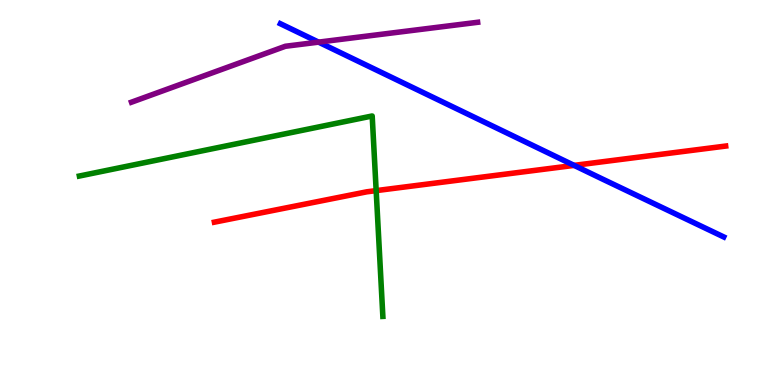[{'lines': ['blue', 'red'], 'intersections': [{'x': 7.41, 'y': 5.7}]}, {'lines': ['green', 'red'], 'intersections': [{'x': 4.85, 'y': 5.05}]}, {'lines': ['purple', 'red'], 'intersections': []}, {'lines': ['blue', 'green'], 'intersections': []}, {'lines': ['blue', 'purple'], 'intersections': [{'x': 4.11, 'y': 8.91}]}, {'lines': ['green', 'purple'], 'intersections': []}]